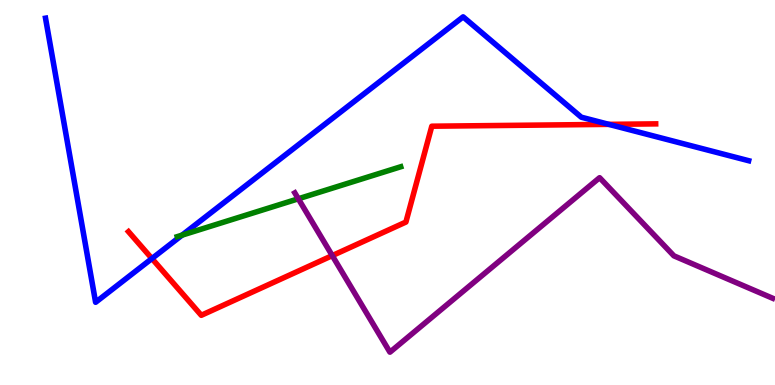[{'lines': ['blue', 'red'], 'intersections': [{'x': 1.96, 'y': 3.28}, {'x': 7.86, 'y': 6.77}]}, {'lines': ['green', 'red'], 'intersections': []}, {'lines': ['purple', 'red'], 'intersections': [{'x': 4.29, 'y': 3.36}]}, {'lines': ['blue', 'green'], 'intersections': [{'x': 2.35, 'y': 3.89}]}, {'lines': ['blue', 'purple'], 'intersections': []}, {'lines': ['green', 'purple'], 'intersections': [{'x': 3.85, 'y': 4.84}]}]